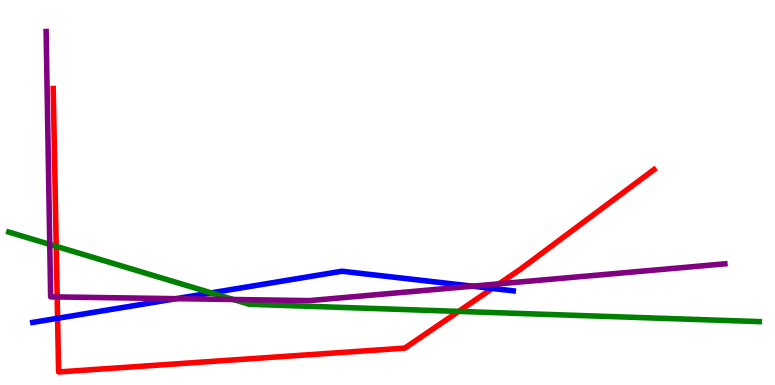[{'lines': ['blue', 'red'], 'intersections': [{'x': 0.743, 'y': 1.73}, {'x': 6.35, 'y': 2.51}]}, {'lines': ['green', 'red'], 'intersections': [{'x': 0.725, 'y': 3.6}, {'x': 5.92, 'y': 1.91}]}, {'lines': ['purple', 'red'], 'intersections': [{'x': 0.738, 'y': 2.29}, {'x': 6.44, 'y': 2.63}]}, {'lines': ['blue', 'green'], 'intersections': [{'x': 2.73, 'y': 2.39}]}, {'lines': ['blue', 'purple'], 'intersections': [{'x': 2.27, 'y': 2.24}, {'x': 6.1, 'y': 2.57}]}, {'lines': ['green', 'purple'], 'intersections': [{'x': 0.642, 'y': 3.65}, {'x': 3.01, 'y': 2.22}]}]